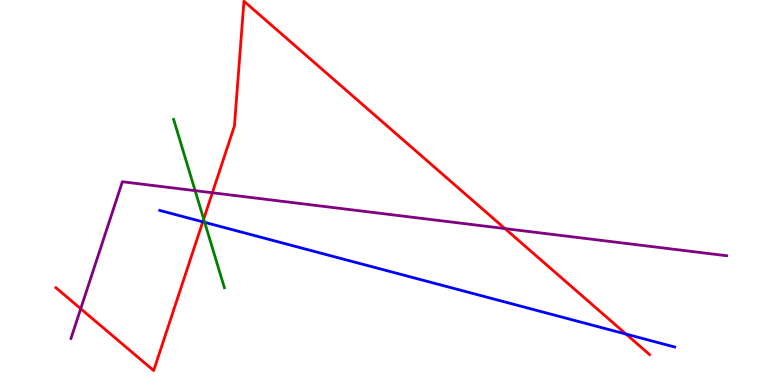[{'lines': ['blue', 'red'], 'intersections': [{'x': 2.62, 'y': 4.24}, {'x': 8.08, 'y': 1.32}]}, {'lines': ['green', 'red'], 'intersections': [{'x': 2.63, 'y': 4.31}]}, {'lines': ['purple', 'red'], 'intersections': [{'x': 1.04, 'y': 1.98}, {'x': 2.74, 'y': 4.99}, {'x': 6.52, 'y': 4.06}]}, {'lines': ['blue', 'green'], 'intersections': [{'x': 2.64, 'y': 4.22}]}, {'lines': ['blue', 'purple'], 'intersections': []}, {'lines': ['green', 'purple'], 'intersections': [{'x': 2.52, 'y': 5.05}]}]